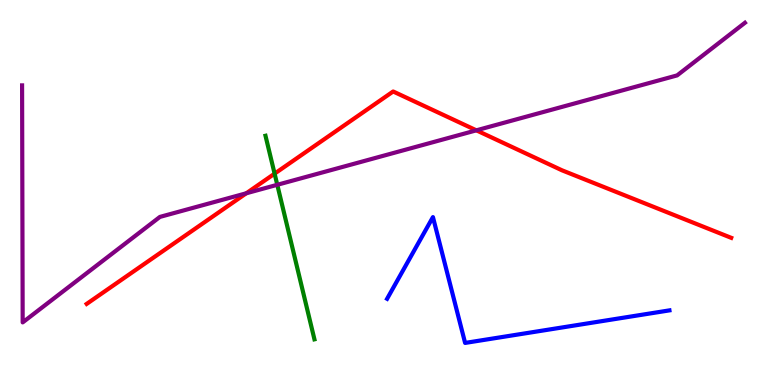[{'lines': ['blue', 'red'], 'intersections': []}, {'lines': ['green', 'red'], 'intersections': [{'x': 3.54, 'y': 5.49}]}, {'lines': ['purple', 'red'], 'intersections': [{'x': 3.18, 'y': 4.98}, {'x': 6.15, 'y': 6.61}]}, {'lines': ['blue', 'green'], 'intersections': []}, {'lines': ['blue', 'purple'], 'intersections': []}, {'lines': ['green', 'purple'], 'intersections': [{'x': 3.58, 'y': 5.2}]}]